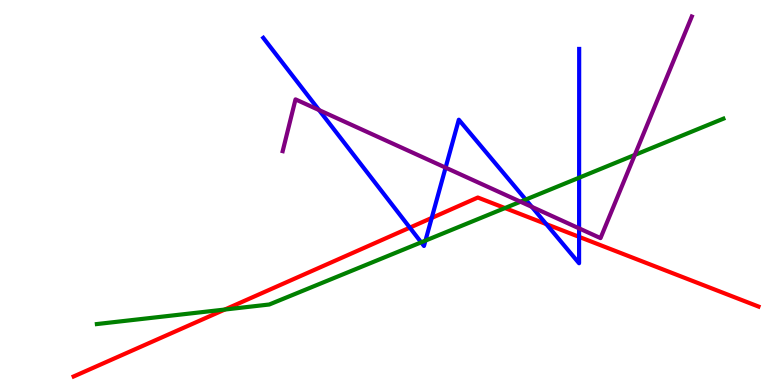[{'lines': ['blue', 'red'], 'intersections': [{'x': 5.29, 'y': 4.09}, {'x': 5.57, 'y': 4.34}, {'x': 7.05, 'y': 4.18}, {'x': 7.47, 'y': 3.85}]}, {'lines': ['green', 'red'], 'intersections': [{'x': 2.9, 'y': 1.96}, {'x': 6.52, 'y': 4.6}]}, {'lines': ['purple', 'red'], 'intersections': []}, {'lines': ['blue', 'green'], 'intersections': [{'x': 5.43, 'y': 3.71}, {'x': 5.49, 'y': 3.75}, {'x': 6.78, 'y': 4.82}, {'x': 7.47, 'y': 5.38}]}, {'lines': ['blue', 'purple'], 'intersections': [{'x': 4.12, 'y': 7.14}, {'x': 5.75, 'y': 5.65}, {'x': 6.86, 'y': 4.63}, {'x': 7.47, 'y': 4.07}]}, {'lines': ['green', 'purple'], 'intersections': [{'x': 6.72, 'y': 4.76}, {'x': 8.19, 'y': 5.98}]}]